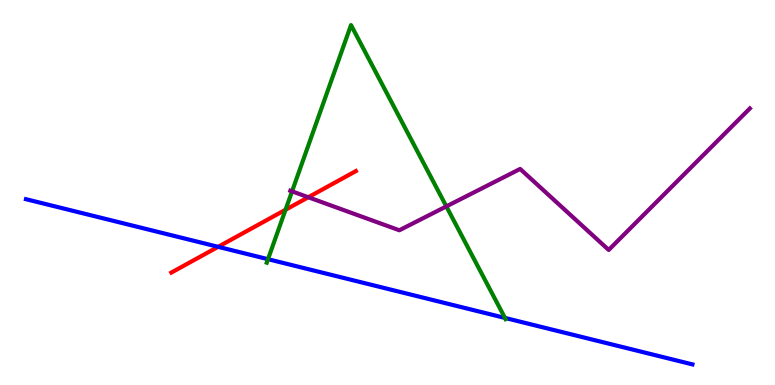[{'lines': ['blue', 'red'], 'intersections': [{'x': 2.81, 'y': 3.59}]}, {'lines': ['green', 'red'], 'intersections': [{'x': 3.68, 'y': 4.55}]}, {'lines': ['purple', 'red'], 'intersections': [{'x': 3.98, 'y': 4.88}]}, {'lines': ['blue', 'green'], 'intersections': [{'x': 3.46, 'y': 3.27}, {'x': 6.52, 'y': 1.74}]}, {'lines': ['blue', 'purple'], 'intersections': []}, {'lines': ['green', 'purple'], 'intersections': [{'x': 3.77, 'y': 5.03}, {'x': 5.76, 'y': 4.64}]}]